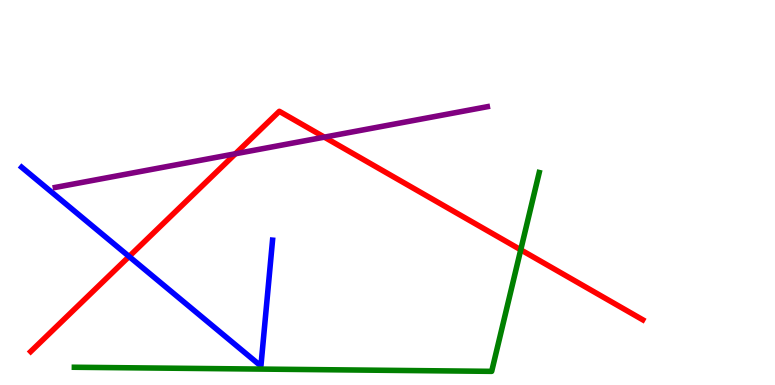[{'lines': ['blue', 'red'], 'intersections': [{'x': 1.67, 'y': 3.34}]}, {'lines': ['green', 'red'], 'intersections': [{'x': 6.72, 'y': 3.51}]}, {'lines': ['purple', 'red'], 'intersections': [{'x': 3.04, 'y': 6.01}, {'x': 4.19, 'y': 6.44}]}, {'lines': ['blue', 'green'], 'intersections': []}, {'lines': ['blue', 'purple'], 'intersections': []}, {'lines': ['green', 'purple'], 'intersections': []}]